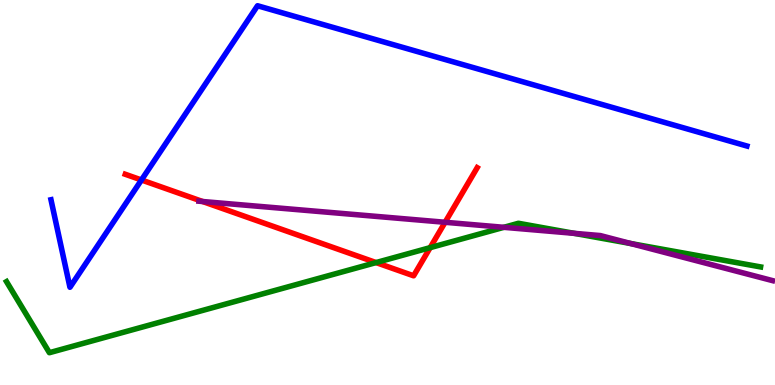[{'lines': ['blue', 'red'], 'intersections': [{'x': 1.83, 'y': 5.33}]}, {'lines': ['green', 'red'], 'intersections': [{'x': 4.85, 'y': 3.18}, {'x': 5.55, 'y': 3.57}]}, {'lines': ['purple', 'red'], 'intersections': [{'x': 2.61, 'y': 4.77}, {'x': 5.74, 'y': 4.23}]}, {'lines': ['blue', 'green'], 'intersections': []}, {'lines': ['blue', 'purple'], 'intersections': []}, {'lines': ['green', 'purple'], 'intersections': [{'x': 6.5, 'y': 4.1}, {'x': 7.41, 'y': 3.94}, {'x': 8.14, 'y': 3.67}]}]